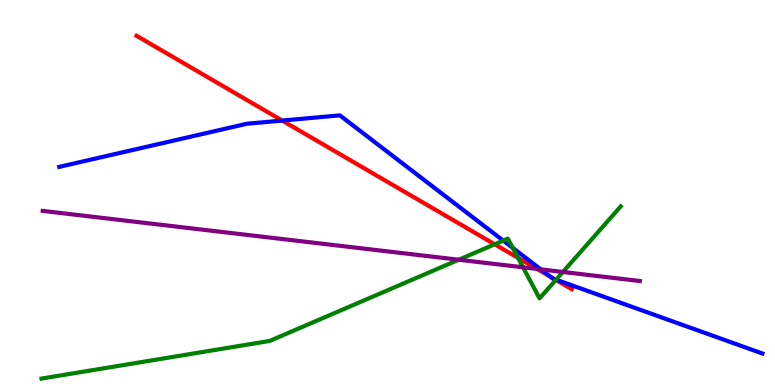[{'lines': ['blue', 'red'], 'intersections': [{'x': 3.64, 'y': 6.87}, {'x': 7.1, 'y': 2.82}, {'x': 7.15, 'y': 2.75}]}, {'lines': ['green', 'red'], 'intersections': [{'x': 6.38, 'y': 3.66}, {'x': 6.68, 'y': 3.3}, {'x': 7.17, 'y': 2.73}]}, {'lines': ['purple', 'red'], 'intersections': [{'x': 6.93, 'y': 3.01}]}, {'lines': ['blue', 'green'], 'intersections': [{'x': 6.49, 'y': 3.75}, {'x': 6.62, 'y': 3.56}, {'x': 7.18, 'y': 2.74}]}, {'lines': ['blue', 'purple'], 'intersections': [{'x': 6.98, 'y': 3.0}]}, {'lines': ['green', 'purple'], 'intersections': [{'x': 5.92, 'y': 3.25}, {'x': 6.75, 'y': 3.06}, {'x': 7.26, 'y': 2.94}]}]